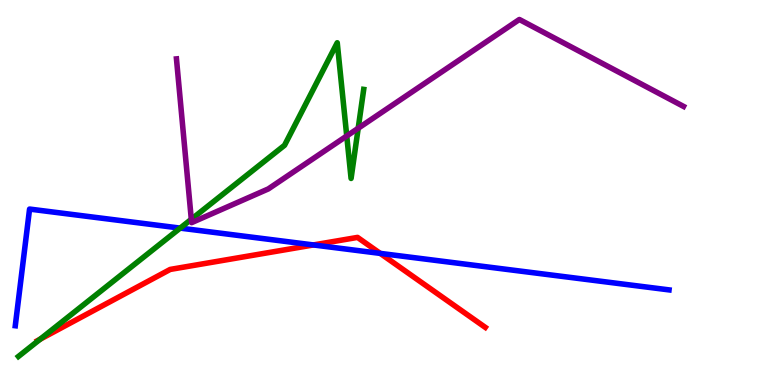[{'lines': ['blue', 'red'], 'intersections': [{'x': 4.04, 'y': 3.64}, {'x': 4.91, 'y': 3.42}]}, {'lines': ['green', 'red'], 'intersections': [{'x': 0.519, 'y': 1.19}]}, {'lines': ['purple', 'red'], 'intersections': []}, {'lines': ['blue', 'green'], 'intersections': [{'x': 2.32, 'y': 4.08}]}, {'lines': ['blue', 'purple'], 'intersections': []}, {'lines': ['green', 'purple'], 'intersections': [{'x': 2.47, 'y': 4.3}, {'x': 4.47, 'y': 6.47}, {'x': 4.62, 'y': 6.67}]}]